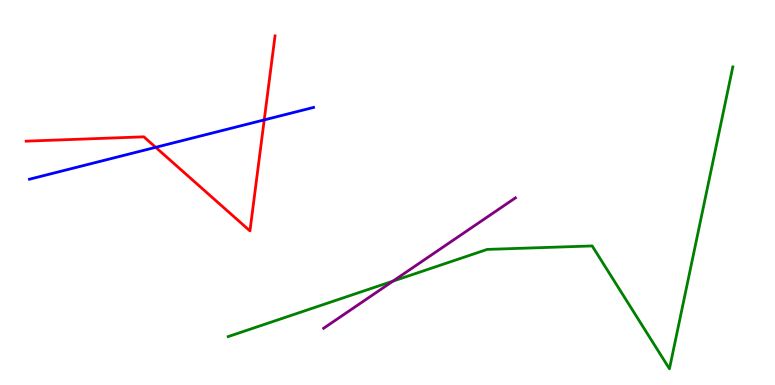[{'lines': ['blue', 'red'], 'intersections': [{'x': 2.01, 'y': 6.17}, {'x': 3.41, 'y': 6.89}]}, {'lines': ['green', 'red'], 'intersections': []}, {'lines': ['purple', 'red'], 'intersections': []}, {'lines': ['blue', 'green'], 'intersections': []}, {'lines': ['blue', 'purple'], 'intersections': []}, {'lines': ['green', 'purple'], 'intersections': [{'x': 5.07, 'y': 2.7}]}]